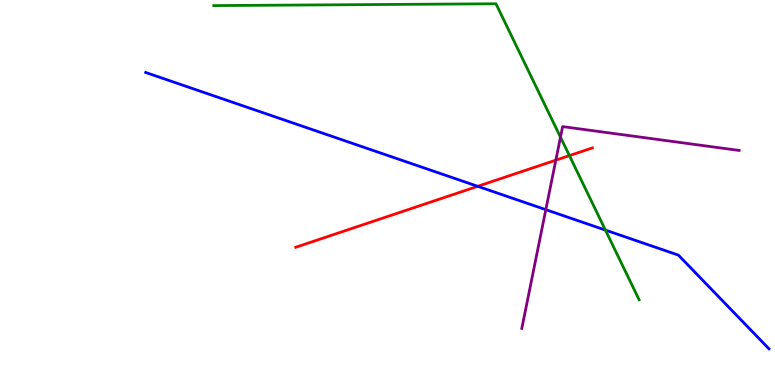[{'lines': ['blue', 'red'], 'intersections': [{'x': 6.16, 'y': 5.16}]}, {'lines': ['green', 'red'], 'intersections': [{'x': 7.35, 'y': 5.96}]}, {'lines': ['purple', 'red'], 'intersections': [{'x': 7.17, 'y': 5.84}]}, {'lines': ['blue', 'green'], 'intersections': [{'x': 7.81, 'y': 4.02}]}, {'lines': ['blue', 'purple'], 'intersections': [{'x': 7.04, 'y': 4.55}]}, {'lines': ['green', 'purple'], 'intersections': [{'x': 7.23, 'y': 6.44}]}]